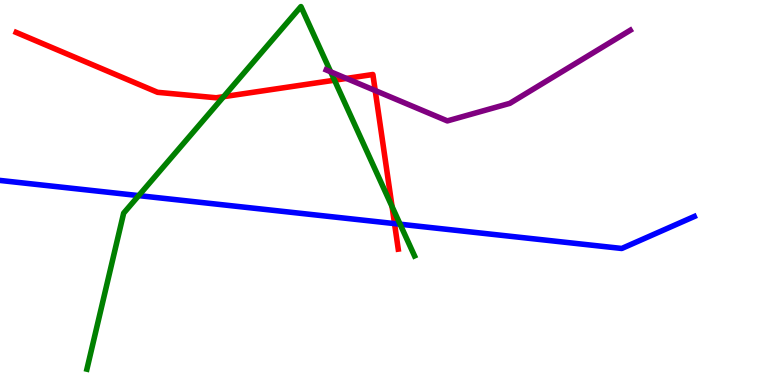[{'lines': ['blue', 'red'], 'intersections': [{'x': 5.09, 'y': 4.19}]}, {'lines': ['green', 'red'], 'intersections': [{'x': 2.89, 'y': 7.49}, {'x': 4.32, 'y': 7.92}, {'x': 5.06, 'y': 4.63}]}, {'lines': ['purple', 'red'], 'intersections': [{'x': 4.47, 'y': 7.96}, {'x': 4.84, 'y': 7.65}]}, {'lines': ['blue', 'green'], 'intersections': [{'x': 1.79, 'y': 4.92}, {'x': 5.16, 'y': 4.18}]}, {'lines': ['blue', 'purple'], 'intersections': []}, {'lines': ['green', 'purple'], 'intersections': [{'x': 4.27, 'y': 8.14}]}]